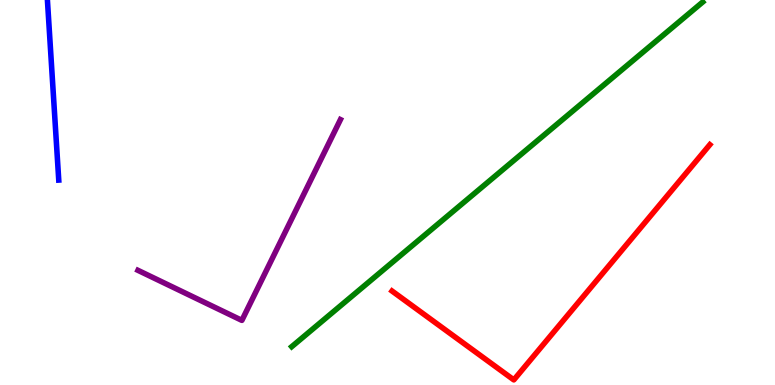[{'lines': ['blue', 'red'], 'intersections': []}, {'lines': ['green', 'red'], 'intersections': []}, {'lines': ['purple', 'red'], 'intersections': []}, {'lines': ['blue', 'green'], 'intersections': []}, {'lines': ['blue', 'purple'], 'intersections': []}, {'lines': ['green', 'purple'], 'intersections': []}]